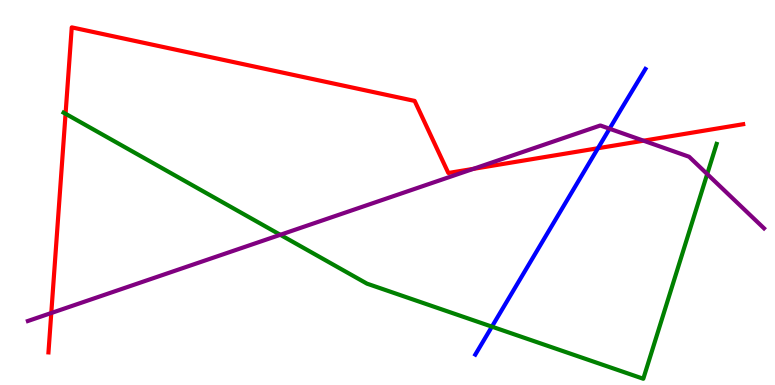[{'lines': ['blue', 'red'], 'intersections': [{'x': 7.72, 'y': 6.15}]}, {'lines': ['green', 'red'], 'intersections': [{'x': 0.846, 'y': 7.05}]}, {'lines': ['purple', 'red'], 'intersections': [{'x': 0.662, 'y': 1.87}, {'x': 6.11, 'y': 5.61}, {'x': 8.3, 'y': 6.35}]}, {'lines': ['blue', 'green'], 'intersections': [{'x': 6.35, 'y': 1.52}]}, {'lines': ['blue', 'purple'], 'intersections': [{'x': 7.87, 'y': 6.66}]}, {'lines': ['green', 'purple'], 'intersections': [{'x': 3.62, 'y': 3.9}, {'x': 9.13, 'y': 5.48}]}]